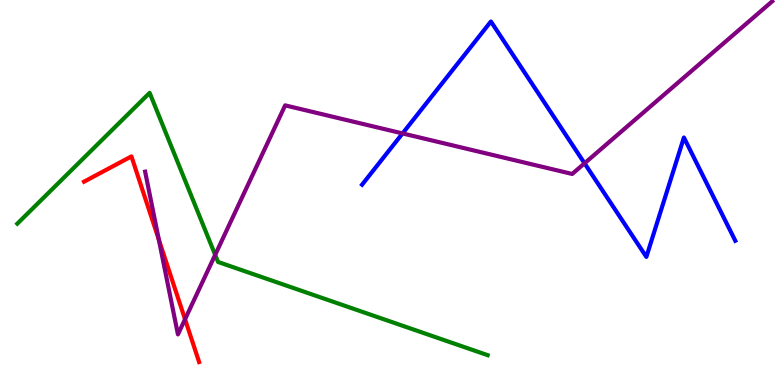[{'lines': ['blue', 'red'], 'intersections': []}, {'lines': ['green', 'red'], 'intersections': []}, {'lines': ['purple', 'red'], 'intersections': [{'x': 2.05, 'y': 3.78}, {'x': 2.39, 'y': 1.71}]}, {'lines': ['blue', 'green'], 'intersections': []}, {'lines': ['blue', 'purple'], 'intersections': [{'x': 5.19, 'y': 6.53}, {'x': 7.54, 'y': 5.76}]}, {'lines': ['green', 'purple'], 'intersections': [{'x': 2.78, 'y': 3.38}]}]